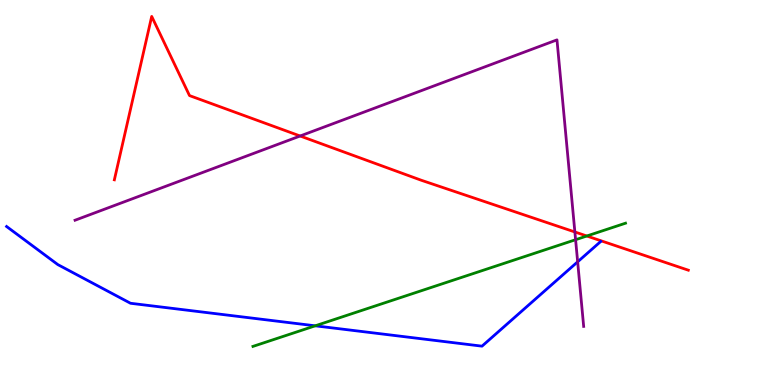[{'lines': ['blue', 'red'], 'intersections': []}, {'lines': ['green', 'red'], 'intersections': [{'x': 7.57, 'y': 3.87}]}, {'lines': ['purple', 'red'], 'intersections': [{'x': 3.87, 'y': 6.47}, {'x': 7.42, 'y': 3.97}]}, {'lines': ['blue', 'green'], 'intersections': [{'x': 4.07, 'y': 1.54}]}, {'lines': ['blue', 'purple'], 'intersections': [{'x': 7.45, 'y': 3.2}]}, {'lines': ['green', 'purple'], 'intersections': [{'x': 7.43, 'y': 3.77}]}]